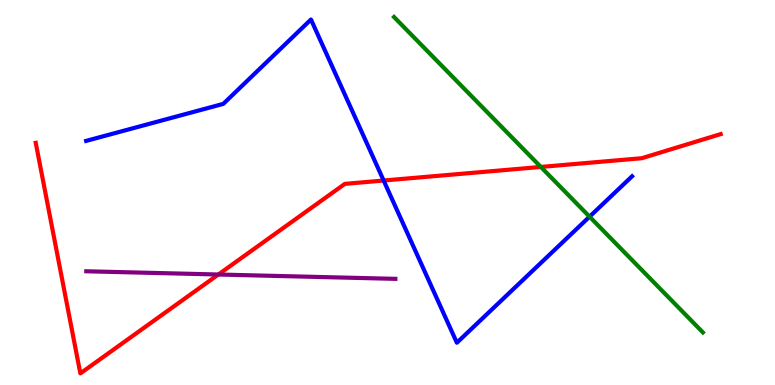[{'lines': ['blue', 'red'], 'intersections': [{'x': 4.95, 'y': 5.31}]}, {'lines': ['green', 'red'], 'intersections': [{'x': 6.98, 'y': 5.66}]}, {'lines': ['purple', 'red'], 'intersections': [{'x': 2.82, 'y': 2.87}]}, {'lines': ['blue', 'green'], 'intersections': [{'x': 7.61, 'y': 4.37}]}, {'lines': ['blue', 'purple'], 'intersections': []}, {'lines': ['green', 'purple'], 'intersections': []}]